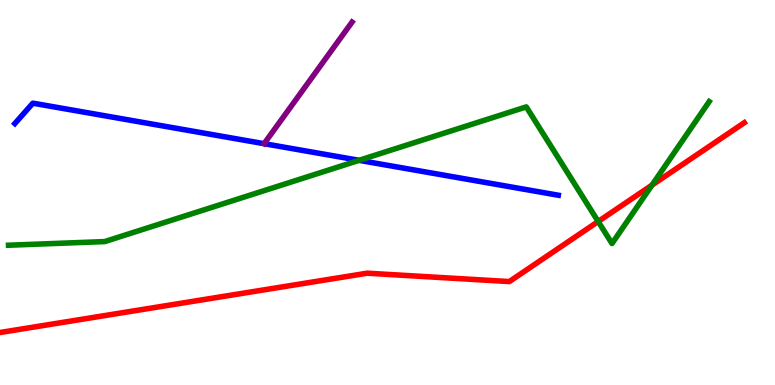[{'lines': ['blue', 'red'], 'intersections': []}, {'lines': ['green', 'red'], 'intersections': [{'x': 7.72, 'y': 4.25}, {'x': 8.41, 'y': 5.19}]}, {'lines': ['purple', 'red'], 'intersections': []}, {'lines': ['blue', 'green'], 'intersections': [{'x': 4.63, 'y': 5.84}]}, {'lines': ['blue', 'purple'], 'intersections': []}, {'lines': ['green', 'purple'], 'intersections': []}]